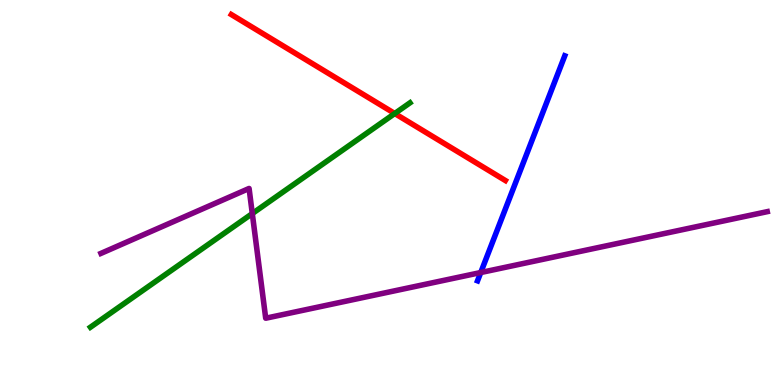[{'lines': ['blue', 'red'], 'intersections': []}, {'lines': ['green', 'red'], 'intersections': [{'x': 5.09, 'y': 7.05}]}, {'lines': ['purple', 'red'], 'intersections': []}, {'lines': ['blue', 'green'], 'intersections': []}, {'lines': ['blue', 'purple'], 'intersections': [{'x': 6.2, 'y': 2.92}]}, {'lines': ['green', 'purple'], 'intersections': [{'x': 3.26, 'y': 4.45}]}]